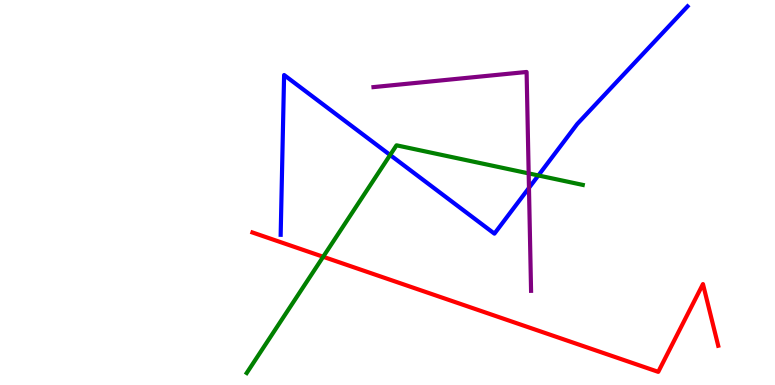[{'lines': ['blue', 'red'], 'intersections': []}, {'lines': ['green', 'red'], 'intersections': [{'x': 4.17, 'y': 3.33}]}, {'lines': ['purple', 'red'], 'intersections': []}, {'lines': ['blue', 'green'], 'intersections': [{'x': 5.03, 'y': 5.97}, {'x': 6.95, 'y': 5.44}]}, {'lines': ['blue', 'purple'], 'intersections': [{'x': 6.83, 'y': 5.12}]}, {'lines': ['green', 'purple'], 'intersections': [{'x': 6.82, 'y': 5.5}]}]